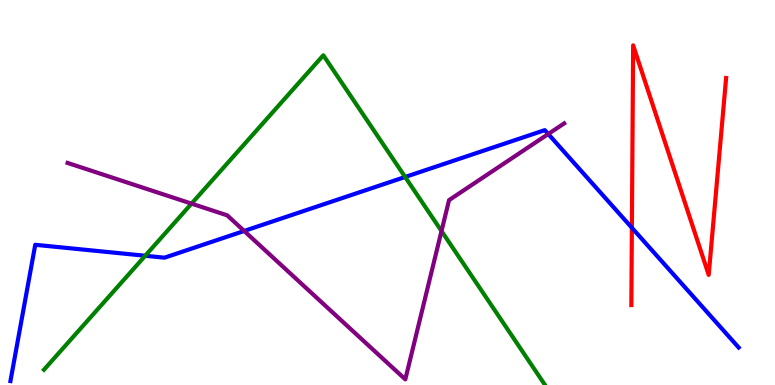[{'lines': ['blue', 'red'], 'intersections': [{'x': 8.15, 'y': 4.08}]}, {'lines': ['green', 'red'], 'intersections': []}, {'lines': ['purple', 'red'], 'intersections': []}, {'lines': ['blue', 'green'], 'intersections': [{'x': 1.87, 'y': 3.36}, {'x': 5.23, 'y': 5.4}]}, {'lines': ['blue', 'purple'], 'intersections': [{'x': 3.15, 'y': 4.0}, {'x': 7.07, 'y': 6.52}]}, {'lines': ['green', 'purple'], 'intersections': [{'x': 2.47, 'y': 4.71}, {'x': 5.7, 'y': 4.0}]}]